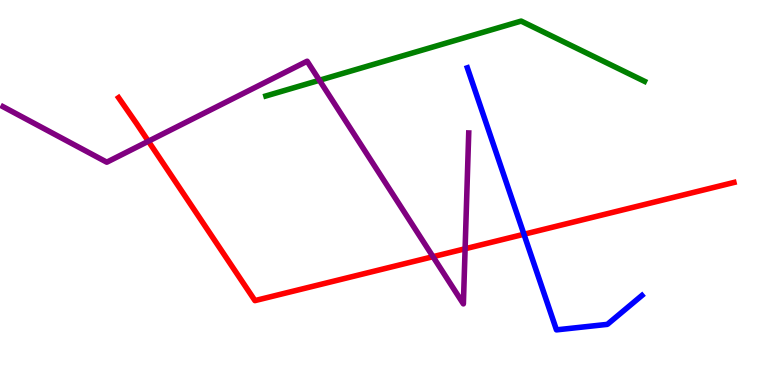[{'lines': ['blue', 'red'], 'intersections': [{'x': 6.76, 'y': 3.92}]}, {'lines': ['green', 'red'], 'intersections': []}, {'lines': ['purple', 'red'], 'intersections': [{'x': 1.91, 'y': 6.33}, {'x': 5.59, 'y': 3.33}, {'x': 6.0, 'y': 3.54}]}, {'lines': ['blue', 'green'], 'intersections': []}, {'lines': ['blue', 'purple'], 'intersections': []}, {'lines': ['green', 'purple'], 'intersections': [{'x': 4.12, 'y': 7.92}]}]